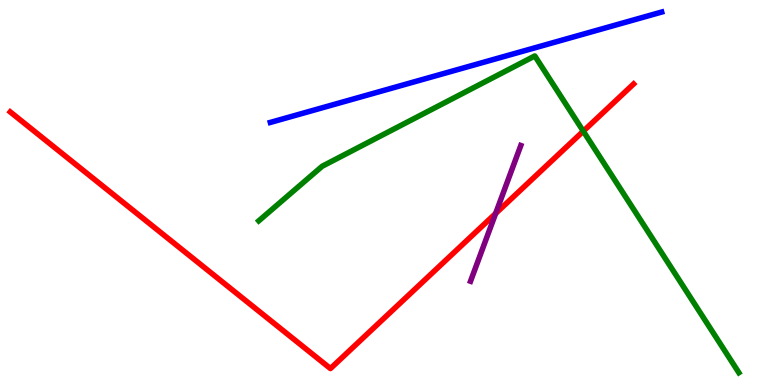[{'lines': ['blue', 'red'], 'intersections': []}, {'lines': ['green', 'red'], 'intersections': [{'x': 7.53, 'y': 6.59}]}, {'lines': ['purple', 'red'], 'intersections': [{'x': 6.4, 'y': 4.45}]}, {'lines': ['blue', 'green'], 'intersections': []}, {'lines': ['blue', 'purple'], 'intersections': []}, {'lines': ['green', 'purple'], 'intersections': []}]